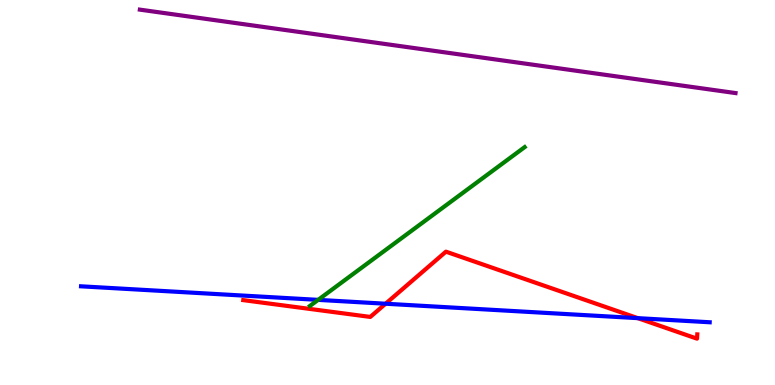[{'lines': ['blue', 'red'], 'intersections': [{'x': 4.98, 'y': 2.11}, {'x': 8.23, 'y': 1.74}]}, {'lines': ['green', 'red'], 'intersections': []}, {'lines': ['purple', 'red'], 'intersections': []}, {'lines': ['blue', 'green'], 'intersections': [{'x': 4.1, 'y': 2.21}]}, {'lines': ['blue', 'purple'], 'intersections': []}, {'lines': ['green', 'purple'], 'intersections': []}]